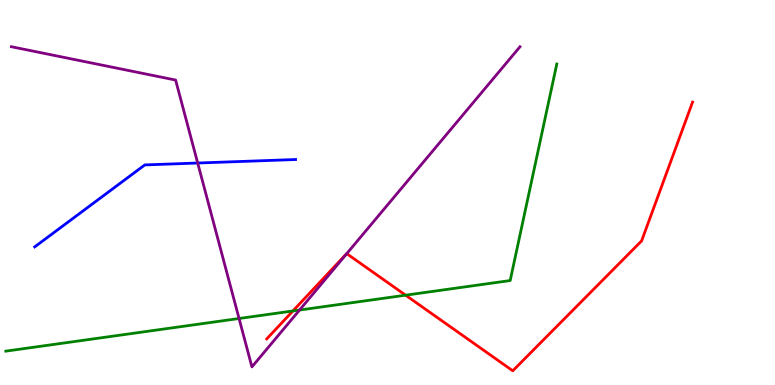[{'lines': ['blue', 'red'], 'intersections': []}, {'lines': ['green', 'red'], 'intersections': [{'x': 3.78, 'y': 1.92}, {'x': 5.23, 'y': 2.33}]}, {'lines': ['purple', 'red'], 'intersections': [{'x': 4.47, 'y': 3.41}]}, {'lines': ['blue', 'green'], 'intersections': []}, {'lines': ['blue', 'purple'], 'intersections': [{'x': 2.55, 'y': 5.77}]}, {'lines': ['green', 'purple'], 'intersections': [{'x': 3.08, 'y': 1.73}, {'x': 3.87, 'y': 1.95}]}]